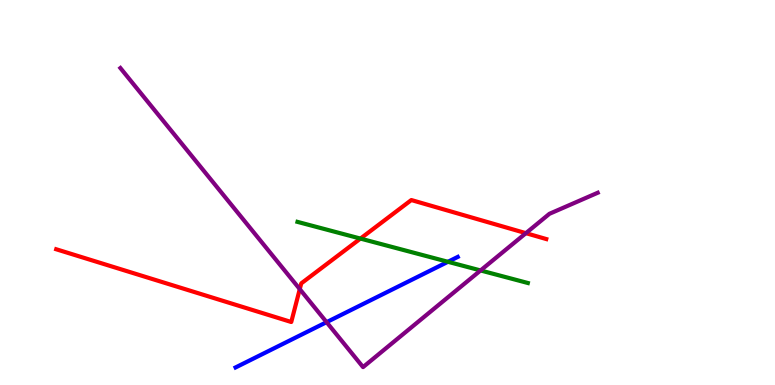[{'lines': ['blue', 'red'], 'intersections': []}, {'lines': ['green', 'red'], 'intersections': [{'x': 4.65, 'y': 3.8}]}, {'lines': ['purple', 'red'], 'intersections': [{'x': 3.87, 'y': 2.49}, {'x': 6.79, 'y': 3.94}]}, {'lines': ['blue', 'green'], 'intersections': [{'x': 5.78, 'y': 3.2}]}, {'lines': ['blue', 'purple'], 'intersections': [{'x': 4.21, 'y': 1.63}]}, {'lines': ['green', 'purple'], 'intersections': [{'x': 6.2, 'y': 2.98}]}]